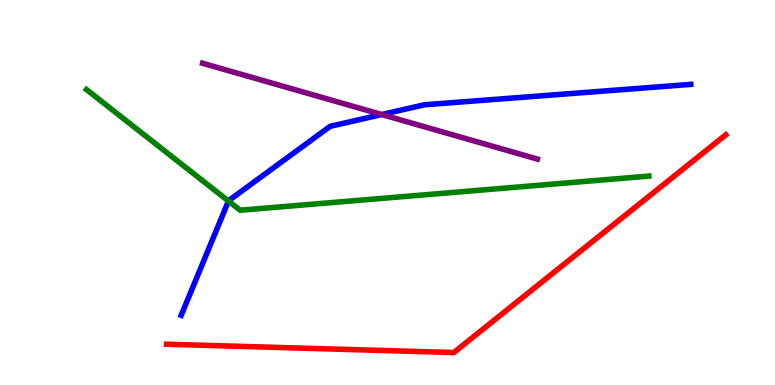[{'lines': ['blue', 'red'], 'intersections': []}, {'lines': ['green', 'red'], 'intersections': []}, {'lines': ['purple', 'red'], 'intersections': []}, {'lines': ['blue', 'green'], 'intersections': [{'x': 2.95, 'y': 4.78}]}, {'lines': ['blue', 'purple'], 'intersections': [{'x': 4.93, 'y': 7.03}]}, {'lines': ['green', 'purple'], 'intersections': []}]